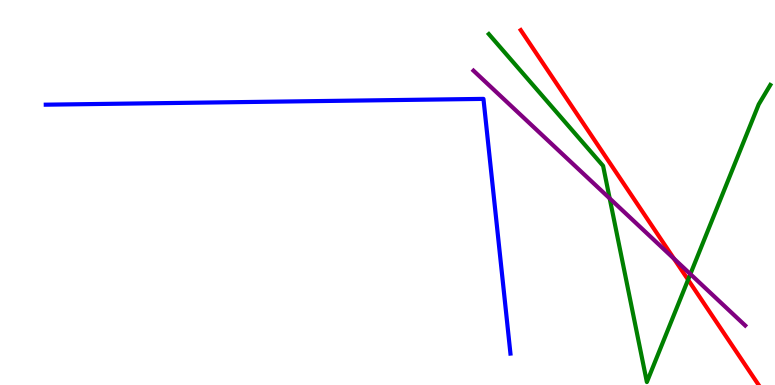[{'lines': ['blue', 'red'], 'intersections': []}, {'lines': ['green', 'red'], 'intersections': [{'x': 8.88, 'y': 2.73}]}, {'lines': ['purple', 'red'], 'intersections': [{'x': 8.7, 'y': 3.28}]}, {'lines': ['blue', 'green'], 'intersections': []}, {'lines': ['blue', 'purple'], 'intersections': []}, {'lines': ['green', 'purple'], 'intersections': [{'x': 7.87, 'y': 4.85}, {'x': 8.91, 'y': 2.88}]}]